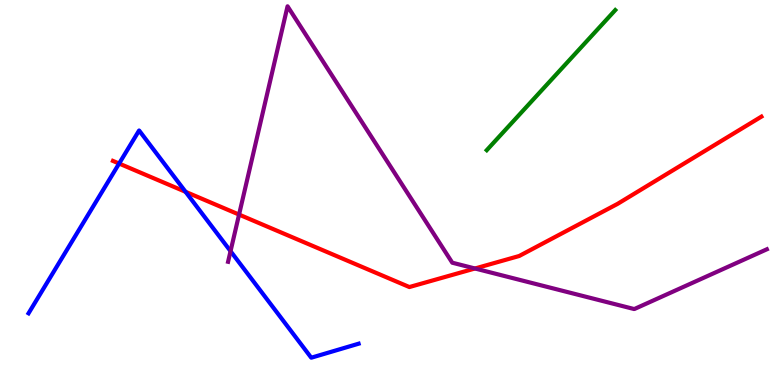[{'lines': ['blue', 'red'], 'intersections': [{'x': 1.54, 'y': 5.75}, {'x': 2.39, 'y': 5.02}]}, {'lines': ['green', 'red'], 'intersections': []}, {'lines': ['purple', 'red'], 'intersections': [{'x': 3.08, 'y': 4.43}, {'x': 6.13, 'y': 3.03}]}, {'lines': ['blue', 'green'], 'intersections': []}, {'lines': ['blue', 'purple'], 'intersections': [{'x': 2.97, 'y': 3.48}]}, {'lines': ['green', 'purple'], 'intersections': []}]